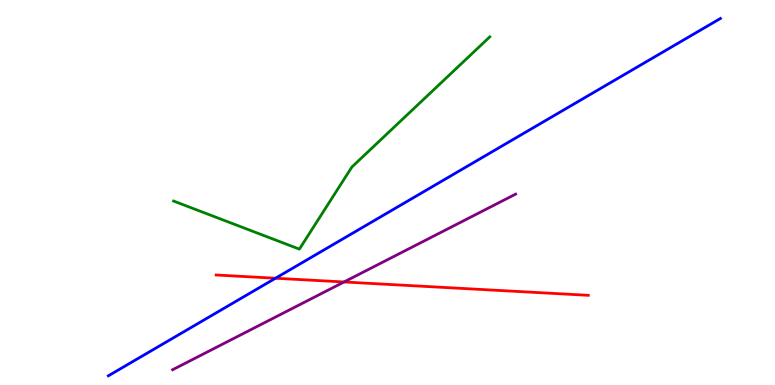[{'lines': ['blue', 'red'], 'intersections': [{'x': 3.55, 'y': 2.77}]}, {'lines': ['green', 'red'], 'intersections': []}, {'lines': ['purple', 'red'], 'intersections': [{'x': 4.44, 'y': 2.68}]}, {'lines': ['blue', 'green'], 'intersections': []}, {'lines': ['blue', 'purple'], 'intersections': []}, {'lines': ['green', 'purple'], 'intersections': []}]